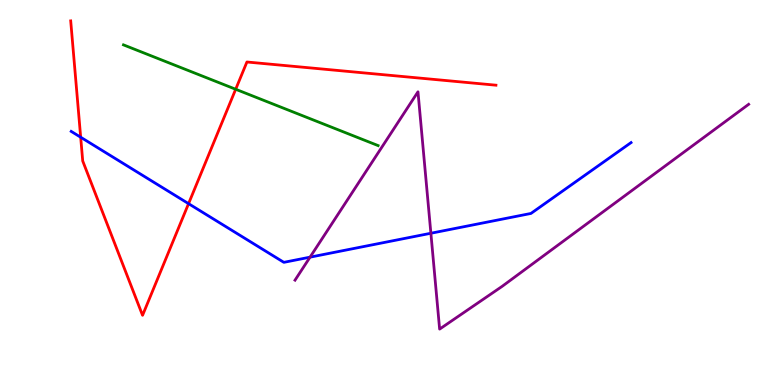[{'lines': ['blue', 'red'], 'intersections': [{'x': 1.04, 'y': 6.44}, {'x': 2.43, 'y': 4.71}]}, {'lines': ['green', 'red'], 'intersections': [{'x': 3.04, 'y': 7.68}]}, {'lines': ['purple', 'red'], 'intersections': []}, {'lines': ['blue', 'green'], 'intersections': []}, {'lines': ['blue', 'purple'], 'intersections': [{'x': 4.0, 'y': 3.32}, {'x': 5.56, 'y': 3.94}]}, {'lines': ['green', 'purple'], 'intersections': []}]